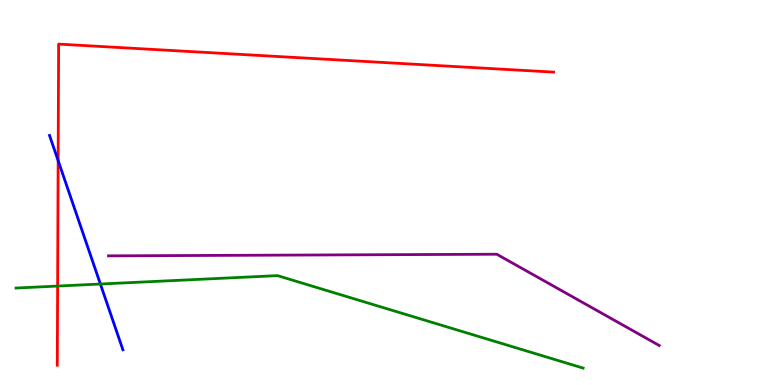[{'lines': ['blue', 'red'], 'intersections': [{'x': 0.75, 'y': 5.83}]}, {'lines': ['green', 'red'], 'intersections': [{'x': 0.743, 'y': 2.57}]}, {'lines': ['purple', 'red'], 'intersections': []}, {'lines': ['blue', 'green'], 'intersections': [{'x': 1.3, 'y': 2.62}]}, {'lines': ['blue', 'purple'], 'intersections': []}, {'lines': ['green', 'purple'], 'intersections': []}]